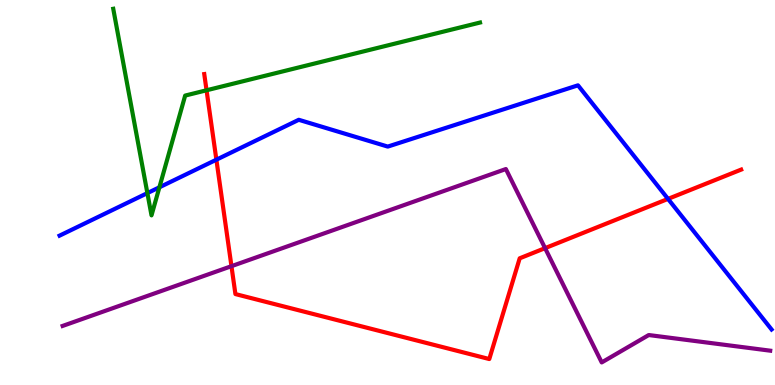[{'lines': ['blue', 'red'], 'intersections': [{'x': 2.79, 'y': 5.85}, {'x': 8.62, 'y': 4.83}]}, {'lines': ['green', 'red'], 'intersections': [{'x': 2.67, 'y': 7.66}]}, {'lines': ['purple', 'red'], 'intersections': [{'x': 2.99, 'y': 3.09}, {'x': 7.03, 'y': 3.55}]}, {'lines': ['blue', 'green'], 'intersections': [{'x': 1.9, 'y': 4.98}, {'x': 2.06, 'y': 5.14}]}, {'lines': ['blue', 'purple'], 'intersections': []}, {'lines': ['green', 'purple'], 'intersections': []}]